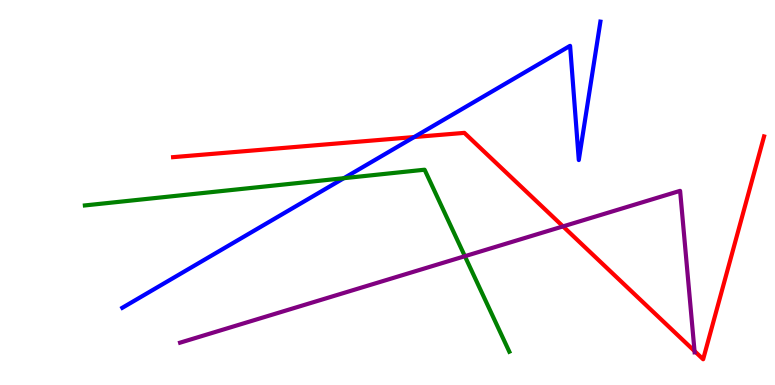[{'lines': ['blue', 'red'], 'intersections': [{'x': 5.34, 'y': 6.44}]}, {'lines': ['green', 'red'], 'intersections': []}, {'lines': ['purple', 'red'], 'intersections': [{'x': 7.26, 'y': 4.12}, {'x': 8.96, 'y': 0.881}]}, {'lines': ['blue', 'green'], 'intersections': [{'x': 4.44, 'y': 5.37}]}, {'lines': ['blue', 'purple'], 'intersections': []}, {'lines': ['green', 'purple'], 'intersections': [{'x': 6.0, 'y': 3.35}]}]